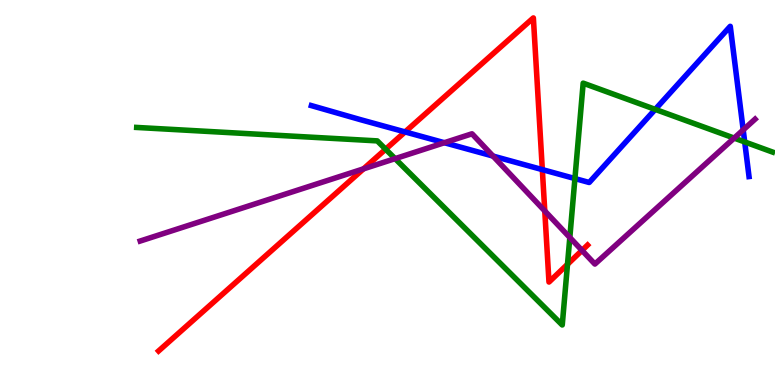[{'lines': ['blue', 'red'], 'intersections': [{'x': 5.23, 'y': 6.57}, {'x': 7.0, 'y': 5.59}]}, {'lines': ['green', 'red'], 'intersections': [{'x': 4.98, 'y': 6.12}, {'x': 7.32, 'y': 3.13}]}, {'lines': ['purple', 'red'], 'intersections': [{'x': 4.69, 'y': 5.61}, {'x': 7.03, 'y': 4.52}, {'x': 7.51, 'y': 3.5}]}, {'lines': ['blue', 'green'], 'intersections': [{'x': 7.42, 'y': 5.36}, {'x': 8.45, 'y': 7.16}, {'x': 9.61, 'y': 6.31}]}, {'lines': ['blue', 'purple'], 'intersections': [{'x': 5.73, 'y': 6.29}, {'x': 6.36, 'y': 5.95}, {'x': 9.59, 'y': 6.63}]}, {'lines': ['green', 'purple'], 'intersections': [{'x': 5.1, 'y': 5.88}, {'x': 7.35, 'y': 3.83}, {'x': 9.47, 'y': 6.41}]}]